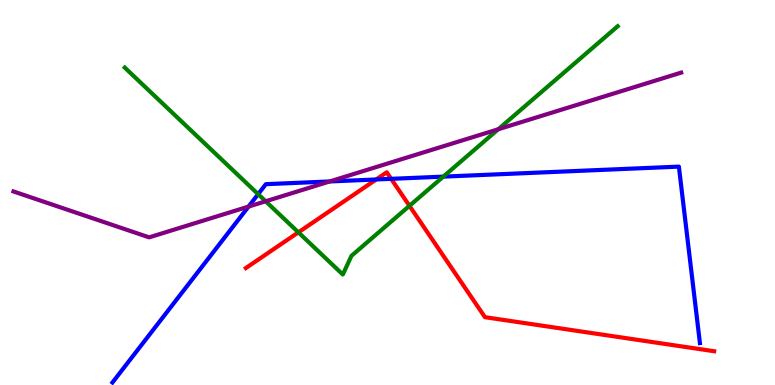[{'lines': ['blue', 'red'], 'intersections': [{'x': 4.85, 'y': 5.34}, {'x': 5.05, 'y': 5.35}]}, {'lines': ['green', 'red'], 'intersections': [{'x': 3.85, 'y': 3.97}, {'x': 5.28, 'y': 4.65}]}, {'lines': ['purple', 'red'], 'intersections': []}, {'lines': ['blue', 'green'], 'intersections': [{'x': 3.33, 'y': 4.96}, {'x': 5.72, 'y': 5.41}]}, {'lines': ['blue', 'purple'], 'intersections': [{'x': 3.21, 'y': 4.63}, {'x': 4.25, 'y': 5.29}]}, {'lines': ['green', 'purple'], 'intersections': [{'x': 3.43, 'y': 4.77}, {'x': 6.43, 'y': 6.64}]}]